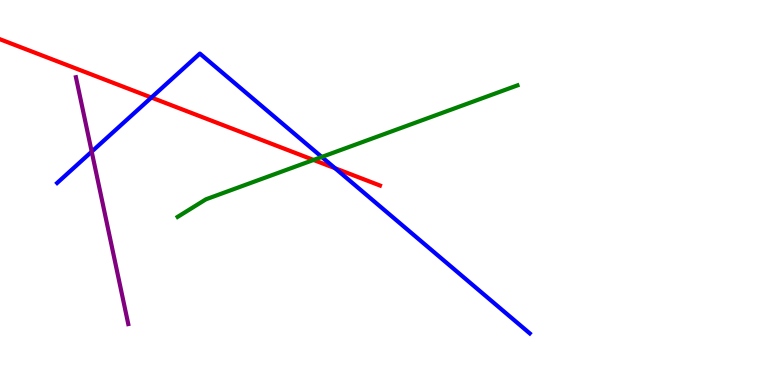[{'lines': ['blue', 'red'], 'intersections': [{'x': 1.95, 'y': 7.47}, {'x': 4.32, 'y': 5.63}]}, {'lines': ['green', 'red'], 'intersections': [{'x': 4.05, 'y': 5.85}]}, {'lines': ['purple', 'red'], 'intersections': []}, {'lines': ['blue', 'green'], 'intersections': [{'x': 4.15, 'y': 5.92}]}, {'lines': ['blue', 'purple'], 'intersections': [{'x': 1.18, 'y': 6.06}]}, {'lines': ['green', 'purple'], 'intersections': []}]